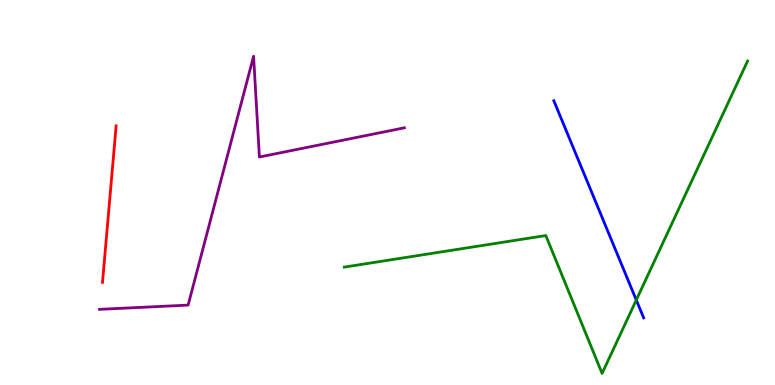[{'lines': ['blue', 'red'], 'intersections': []}, {'lines': ['green', 'red'], 'intersections': []}, {'lines': ['purple', 'red'], 'intersections': []}, {'lines': ['blue', 'green'], 'intersections': [{'x': 8.21, 'y': 2.21}]}, {'lines': ['blue', 'purple'], 'intersections': []}, {'lines': ['green', 'purple'], 'intersections': []}]